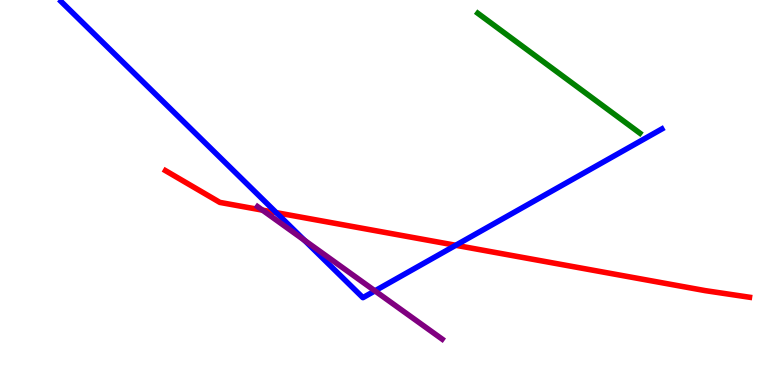[{'lines': ['blue', 'red'], 'intersections': [{'x': 3.57, 'y': 4.48}, {'x': 5.88, 'y': 3.63}]}, {'lines': ['green', 'red'], 'intersections': []}, {'lines': ['purple', 'red'], 'intersections': [{'x': 3.39, 'y': 4.54}]}, {'lines': ['blue', 'green'], 'intersections': []}, {'lines': ['blue', 'purple'], 'intersections': [{'x': 3.93, 'y': 3.76}, {'x': 4.84, 'y': 2.45}]}, {'lines': ['green', 'purple'], 'intersections': []}]